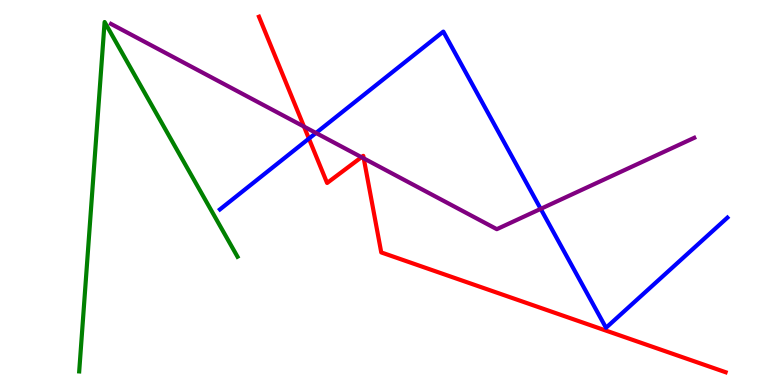[{'lines': ['blue', 'red'], 'intersections': [{'x': 3.99, 'y': 6.4}]}, {'lines': ['green', 'red'], 'intersections': []}, {'lines': ['purple', 'red'], 'intersections': [{'x': 3.92, 'y': 6.71}, {'x': 4.66, 'y': 5.92}, {'x': 4.69, 'y': 5.89}]}, {'lines': ['blue', 'green'], 'intersections': []}, {'lines': ['blue', 'purple'], 'intersections': [{'x': 4.08, 'y': 6.55}, {'x': 6.98, 'y': 4.57}]}, {'lines': ['green', 'purple'], 'intersections': []}]